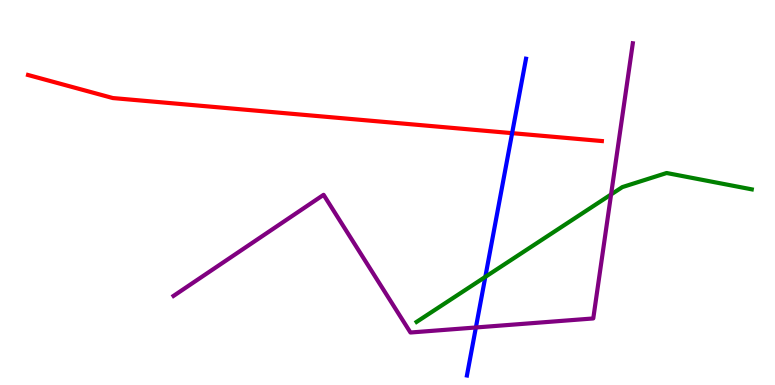[{'lines': ['blue', 'red'], 'intersections': [{'x': 6.61, 'y': 6.54}]}, {'lines': ['green', 'red'], 'intersections': []}, {'lines': ['purple', 'red'], 'intersections': []}, {'lines': ['blue', 'green'], 'intersections': [{'x': 6.26, 'y': 2.81}]}, {'lines': ['blue', 'purple'], 'intersections': [{'x': 6.14, 'y': 1.49}]}, {'lines': ['green', 'purple'], 'intersections': [{'x': 7.88, 'y': 4.95}]}]